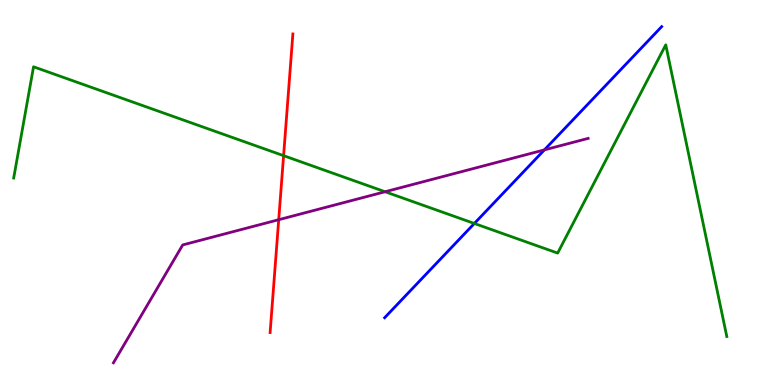[{'lines': ['blue', 'red'], 'intersections': []}, {'lines': ['green', 'red'], 'intersections': [{'x': 3.66, 'y': 5.96}]}, {'lines': ['purple', 'red'], 'intersections': [{'x': 3.6, 'y': 4.29}]}, {'lines': ['blue', 'green'], 'intersections': [{'x': 6.12, 'y': 4.2}]}, {'lines': ['blue', 'purple'], 'intersections': [{'x': 7.02, 'y': 6.11}]}, {'lines': ['green', 'purple'], 'intersections': [{'x': 4.97, 'y': 5.02}]}]